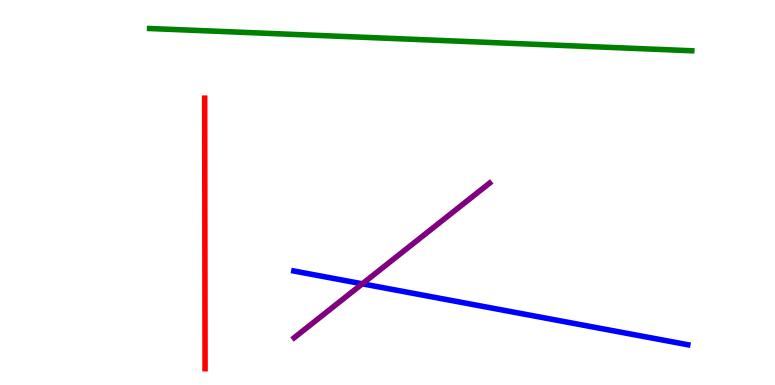[{'lines': ['blue', 'red'], 'intersections': []}, {'lines': ['green', 'red'], 'intersections': []}, {'lines': ['purple', 'red'], 'intersections': []}, {'lines': ['blue', 'green'], 'intersections': []}, {'lines': ['blue', 'purple'], 'intersections': [{'x': 4.68, 'y': 2.63}]}, {'lines': ['green', 'purple'], 'intersections': []}]